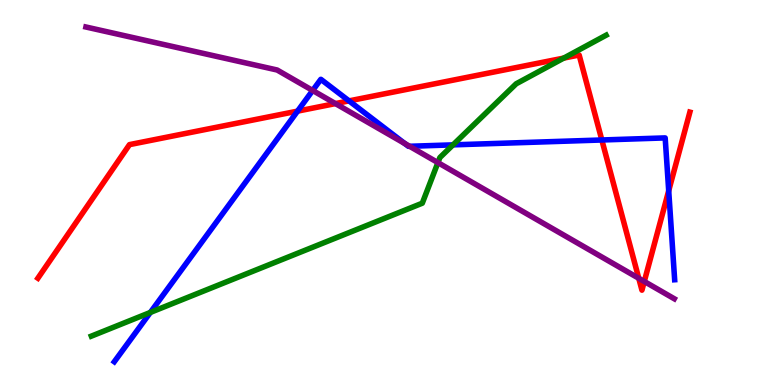[{'lines': ['blue', 'red'], 'intersections': [{'x': 3.84, 'y': 7.11}, {'x': 4.5, 'y': 7.38}, {'x': 7.77, 'y': 6.36}, {'x': 8.63, 'y': 5.05}]}, {'lines': ['green', 'red'], 'intersections': [{'x': 7.27, 'y': 8.49}]}, {'lines': ['purple', 'red'], 'intersections': [{'x': 4.33, 'y': 7.31}, {'x': 8.24, 'y': 2.77}, {'x': 8.31, 'y': 2.69}]}, {'lines': ['blue', 'green'], 'intersections': [{'x': 1.94, 'y': 1.88}, {'x': 5.85, 'y': 6.24}]}, {'lines': ['blue', 'purple'], 'intersections': [{'x': 4.03, 'y': 7.65}, {'x': 5.22, 'y': 6.27}, {'x': 5.28, 'y': 6.2}]}, {'lines': ['green', 'purple'], 'intersections': [{'x': 5.65, 'y': 5.78}]}]